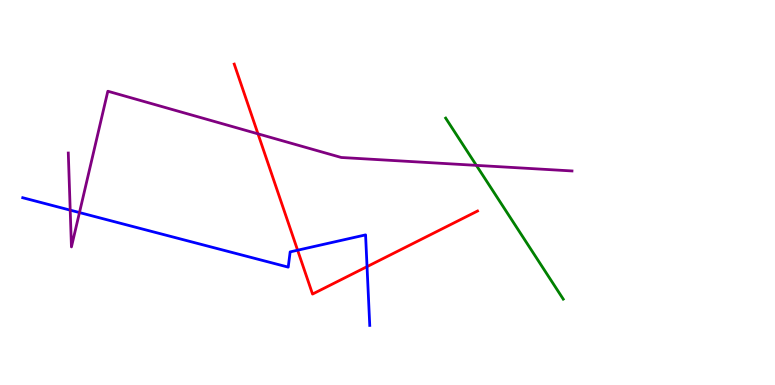[{'lines': ['blue', 'red'], 'intersections': [{'x': 3.84, 'y': 3.5}, {'x': 4.74, 'y': 3.07}]}, {'lines': ['green', 'red'], 'intersections': []}, {'lines': ['purple', 'red'], 'intersections': [{'x': 3.33, 'y': 6.52}]}, {'lines': ['blue', 'green'], 'intersections': []}, {'lines': ['blue', 'purple'], 'intersections': [{'x': 0.906, 'y': 4.54}, {'x': 1.03, 'y': 4.48}]}, {'lines': ['green', 'purple'], 'intersections': [{'x': 6.15, 'y': 5.7}]}]